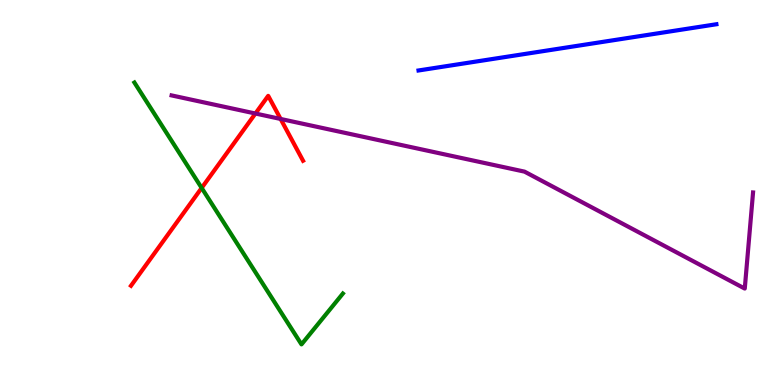[{'lines': ['blue', 'red'], 'intersections': []}, {'lines': ['green', 'red'], 'intersections': [{'x': 2.6, 'y': 5.12}]}, {'lines': ['purple', 'red'], 'intersections': [{'x': 3.3, 'y': 7.05}, {'x': 3.62, 'y': 6.91}]}, {'lines': ['blue', 'green'], 'intersections': []}, {'lines': ['blue', 'purple'], 'intersections': []}, {'lines': ['green', 'purple'], 'intersections': []}]